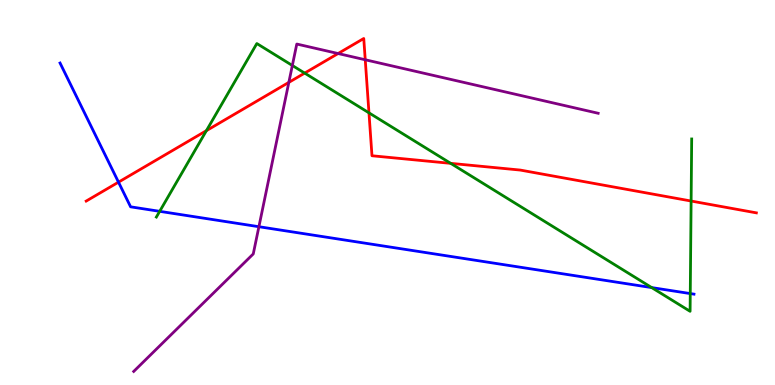[{'lines': ['blue', 'red'], 'intersections': [{'x': 1.53, 'y': 5.27}]}, {'lines': ['green', 'red'], 'intersections': [{'x': 2.66, 'y': 6.61}, {'x': 3.93, 'y': 8.1}, {'x': 4.76, 'y': 7.07}, {'x': 5.82, 'y': 5.76}, {'x': 8.92, 'y': 4.78}]}, {'lines': ['purple', 'red'], 'intersections': [{'x': 3.73, 'y': 7.86}, {'x': 4.36, 'y': 8.61}, {'x': 4.71, 'y': 8.45}]}, {'lines': ['blue', 'green'], 'intersections': [{'x': 2.06, 'y': 4.51}, {'x': 8.41, 'y': 2.53}, {'x': 8.91, 'y': 2.37}]}, {'lines': ['blue', 'purple'], 'intersections': [{'x': 3.34, 'y': 4.11}]}, {'lines': ['green', 'purple'], 'intersections': [{'x': 3.77, 'y': 8.3}]}]